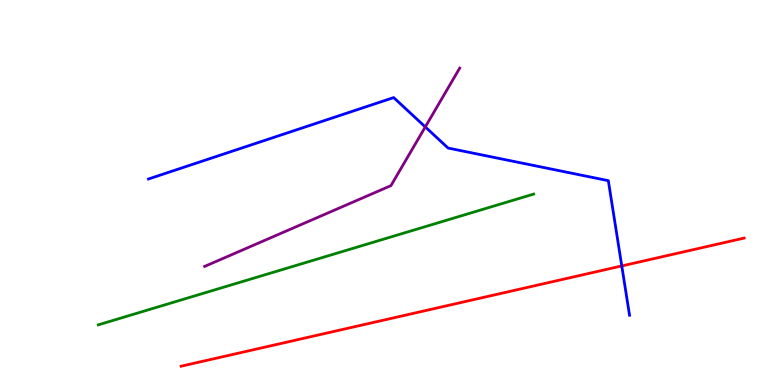[{'lines': ['blue', 'red'], 'intersections': [{'x': 8.02, 'y': 3.09}]}, {'lines': ['green', 'red'], 'intersections': []}, {'lines': ['purple', 'red'], 'intersections': []}, {'lines': ['blue', 'green'], 'intersections': []}, {'lines': ['blue', 'purple'], 'intersections': [{'x': 5.49, 'y': 6.7}]}, {'lines': ['green', 'purple'], 'intersections': []}]